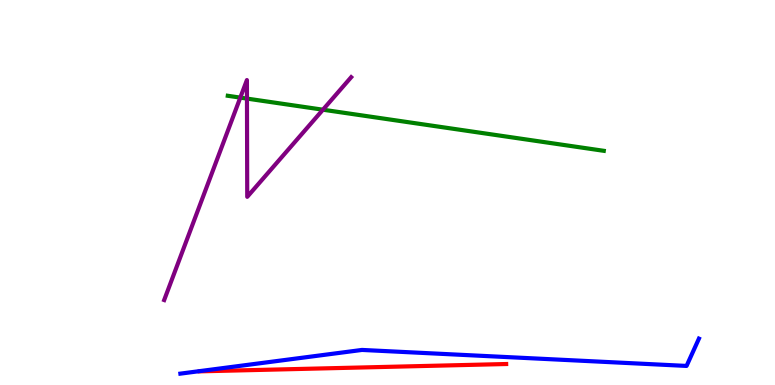[{'lines': ['blue', 'red'], 'intersections': []}, {'lines': ['green', 'red'], 'intersections': []}, {'lines': ['purple', 'red'], 'intersections': []}, {'lines': ['blue', 'green'], 'intersections': []}, {'lines': ['blue', 'purple'], 'intersections': []}, {'lines': ['green', 'purple'], 'intersections': [{'x': 3.1, 'y': 7.46}, {'x': 3.19, 'y': 7.44}, {'x': 4.17, 'y': 7.15}]}]